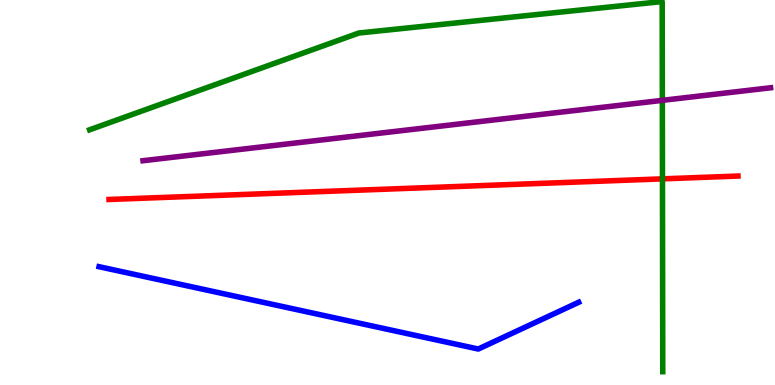[{'lines': ['blue', 'red'], 'intersections': []}, {'lines': ['green', 'red'], 'intersections': [{'x': 8.55, 'y': 5.35}]}, {'lines': ['purple', 'red'], 'intersections': []}, {'lines': ['blue', 'green'], 'intersections': []}, {'lines': ['blue', 'purple'], 'intersections': []}, {'lines': ['green', 'purple'], 'intersections': [{'x': 8.55, 'y': 7.39}]}]